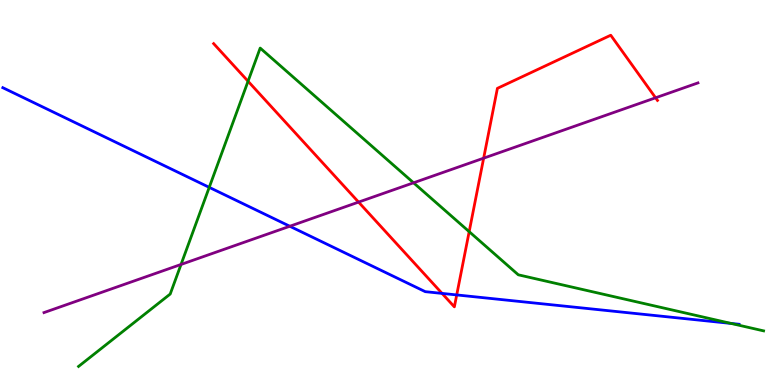[{'lines': ['blue', 'red'], 'intersections': [{'x': 5.7, 'y': 2.38}, {'x': 5.89, 'y': 2.34}]}, {'lines': ['green', 'red'], 'intersections': [{'x': 3.2, 'y': 7.89}, {'x': 6.05, 'y': 3.98}]}, {'lines': ['purple', 'red'], 'intersections': [{'x': 4.63, 'y': 4.75}, {'x': 6.24, 'y': 5.89}, {'x': 8.46, 'y': 7.46}]}, {'lines': ['blue', 'green'], 'intersections': [{'x': 2.7, 'y': 5.13}, {'x': 9.43, 'y': 1.6}]}, {'lines': ['blue', 'purple'], 'intersections': [{'x': 3.74, 'y': 4.12}]}, {'lines': ['green', 'purple'], 'intersections': [{'x': 2.34, 'y': 3.13}, {'x': 5.34, 'y': 5.25}]}]